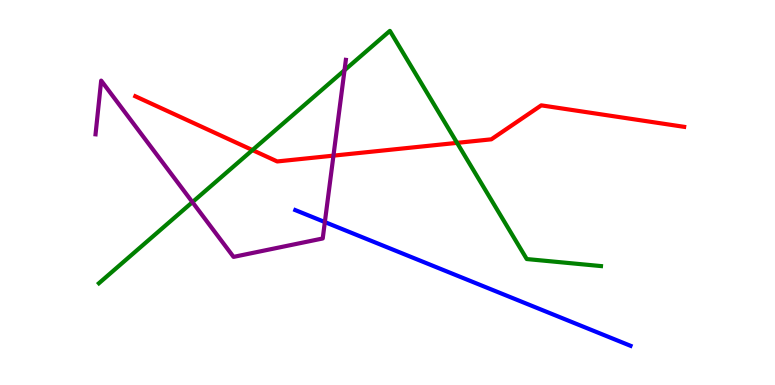[{'lines': ['blue', 'red'], 'intersections': []}, {'lines': ['green', 'red'], 'intersections': [{'x': 3.26, 'y': 6.1}, {'x': 5.9, 'y': 6.29}]}, {'lines': ['purple', 'red'], 'intersections': [{'x': 4.3, 'y': 5.96}]}, {'lines': ['blue', 'green'], 'intersections': []}, {'lines': ['blue', 'purple'], 'intersections': [{'x': 4.19, 'y': 4.23}]}, {'lines': ['green', 'purple'], 'intersections': [{'x': 2.48, 'y': 4.75}, {'x': 4.45, 'y': 8.18}]}]